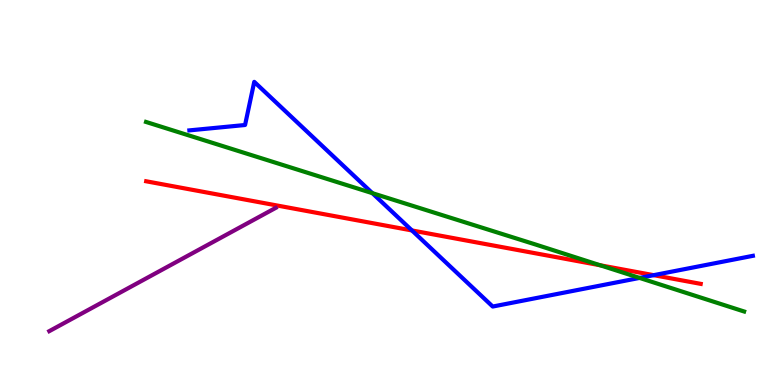[{'lines': ['blue', 'red'], 'intersections': [{'x': 5.32, 'y': 4.01}, {'x': 8.43, 'y': 2.85}]}, {'lines': ['green', 'red'], 'intersections': [{'x': 7.74, 'y': 3.11}]}, {'lines': ['purple', 'red'], 'intersections': []}, {'lines': ['blue', 'green'], 'intersections': [{'x': 4.81, 'y': 4.98}, {'x': 8.25, 'y': 2.78}]}, {'lines': ['blue', 'purple'], 'intersections': []}, {'lines': ['green', 'purple'], 'intersections': []}]